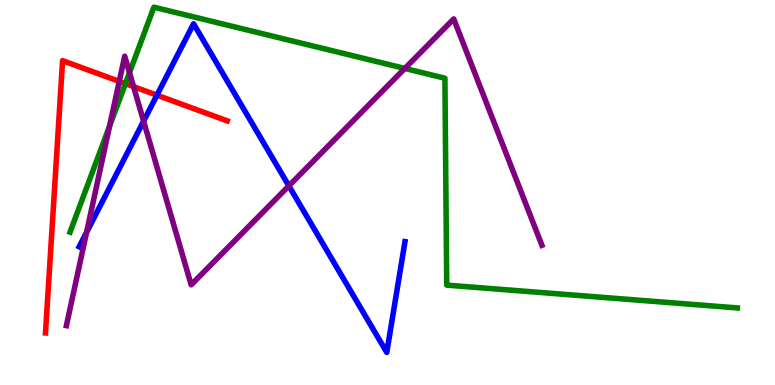[{'lines': ['blue', 'red'], 'intersections': [{'x': 2.03, 'y': 7.53}]}, {'lines': ['green', 'red'], 'intersections': [{'x': 1.62, 'y': 7.83}]}, {'lines': ['purple', 'red'], 'intersections': [{'x': 1.54, 'y': 7.89}, {'x': 1.72, 'y': 7.75}]}, {'lines': ['blue', 'green'], 'intersections': []}, {'lines': ['blue', 'purple'], 'intersections': [{'x': 1.12, 'y': 3.97}, {'x': 1.85, 'y': 6.85}, {'x': 3.73, 'y': 5.17}]}, {'lines': ['green', 'purple'], 'intersections': [{'x': 1.41, 'y': 6.72}, {'x': 1.67, 'y': 8.11}, {'x': 5.22, 'y': 8.22}]}]